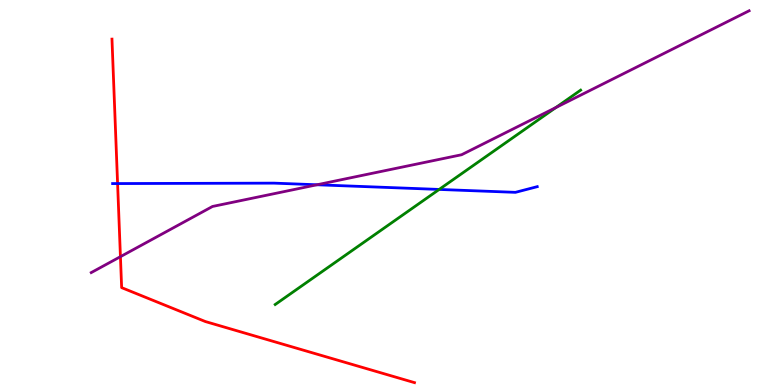[{'lines': ['blue', 'red'], 'intersections': [{'x': 1.52, 'y': 5.23}]}, {'lines': ['green', 'red'], 'intersections': []}, {'lines': ['purple', 'red'], 'intersections': [{'x': 1.55, 'y': 3.33}]}, {'lines': ['blue', 'green'], 'intersections': [{'x': 5.67, 'y': 5.08}]}, {'lines': ['blue', 'purple'], 'intersections': [{'x': 4.09, 'y': 5.2}]}, {'lines': ['green', 'purple'], 'intersections': [{'x': 7.17, 'y': 7.21}]}]